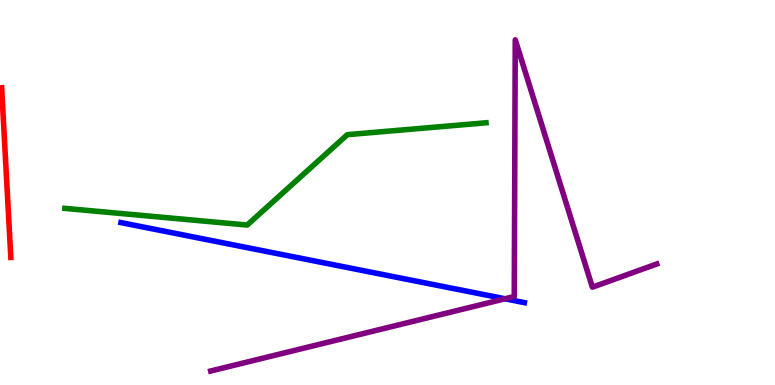[{'lines': ['blue', 'red'], 'intersections': []}, {'lines': ['green', 'red'], 'intersections': []}, {'lines': ['purple', 'red'], 'intersections': []}, {'lines': ['blue', 'green'], 'intersections': []}, {'lines': ['blue', 'purple'], 'intersections': [{'x': 6.52, 'y': 2.24}]}, {'lines': ['green', 'purple'], 'intersections': []}]